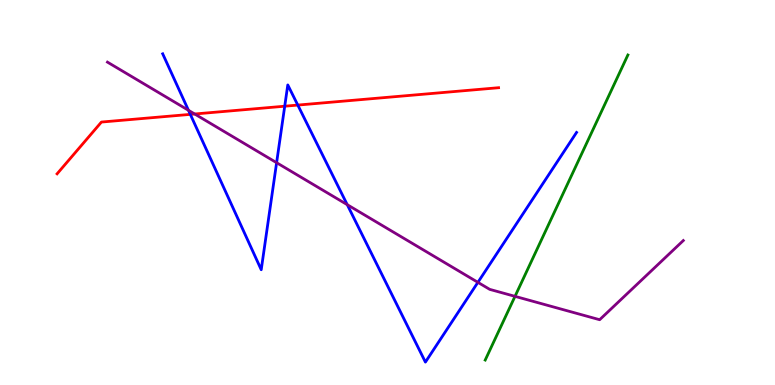[{'lines': ['blue', 'red'], 'intersections': [{'x': 2.46, 'y': 7.03}, {'x': 3.67, 'y': 7.24}, {'x': 3.84, 'y': 7.27}]}, {'lines': ['green', 'red'], 'intersections': []}, {'lines': ['purple', 'red'], 'intersections': [{'x': 2.51, 'y': 7.04}]}, {'lines': ['blue', 'green'], 'intersections': []}, {'lines': ['blue', 'purple'], 'intersections': [{'x': 2.43, 'y': 7.14}, {'x': 3.57, 'y': 5.77}, {'x': 4.48, 'y': 4.68}, {'x': 6.17, 'y': 2.67}]}, {'lines': ['green', 'purple'], 'intersections': [{'x': 6.65, 'y': 2.3}]}]